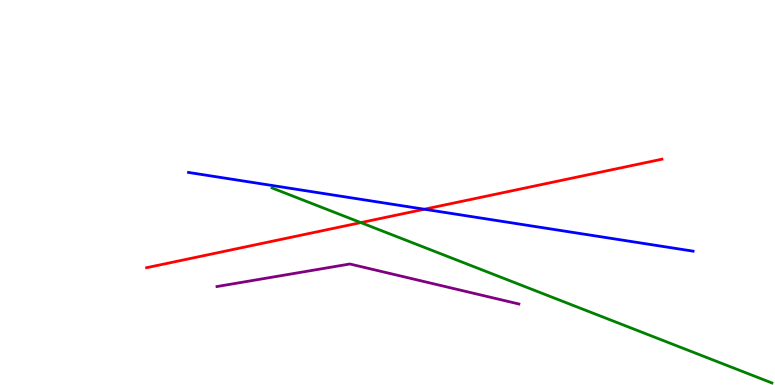[{'lines': ['blue', 'red'], 'intersections': [{'x': 5.48, 'y': 4.57}]}, {'lines': ['green', 'red'], 'intersections': [{'x': 4.66, 'y': 4.22}]}, {'lines': ['purple', 'red'], 'intersections': []}, {'lines': ['blue', 'green'], 'intersections': []}, {'lines': ['blue', 'purple'], 'intersections': []}, {'lines': ['green', 'purple'], 'intersections': []}]